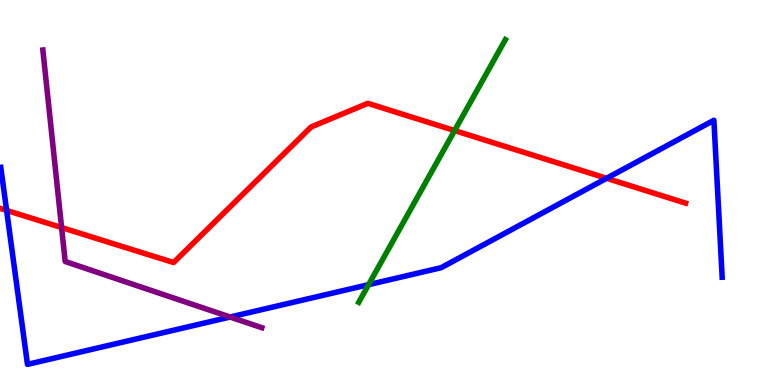[{'lines': ['blue', 'red'], 'intersections': [{'x': 0.0853, 'y': 4.54}, {'x': 7.83, 'y': 5.37}]}, {'lines': ['green', 'red'], 'intersections': [{'x': 5.87, 'y': 6.61}]}, {'lines': ['purple', 'red'], 'intersections': [{'x': 0.795, 'y': 4.09}]}, {'lines': ['blue', 'green'], 'intersections': [{'x': 4.76, 'y': 2.61}]}, {'lines': ['blue', 'purple'], 'intersections': [{'x': 2.97, 'y': 1.77}]}, {'lines': ['green', 'purple'], 'intersections': []}]